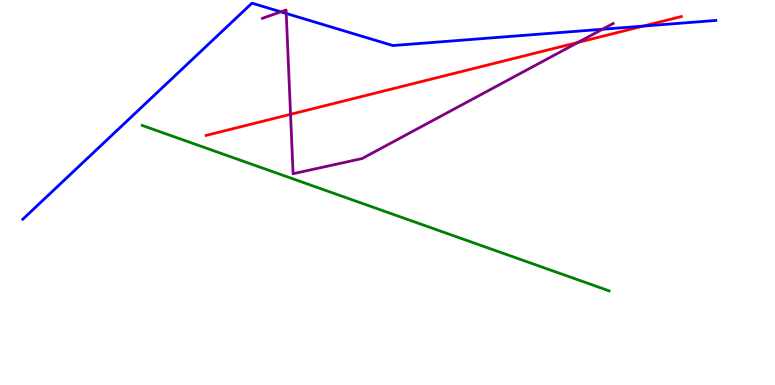[{'lines': ['blue', 'red'], 'intersections': [{'x': 8.3, 'y': 9.32}]}, {'lines': ['green', 'red'], 'intersections': []}, {'lines': ['purple', 'red'], 'intersections': [{'x': 3.75, 'y': 7.03}, {'x': 7.46, 'y': 8.9}]}, {'lines': ['blue', 'green'], 'intersections': []}, {'lines': ['blue', 'purple'], 'intersections': [{'x': 3.62, 'y': 9.69}, {'x': 3.69, 'y': 9.65}, {'x': 7.77, 'y': 9.24}]}, {'lines': ['green', 'purple'], 'intersections': []}]